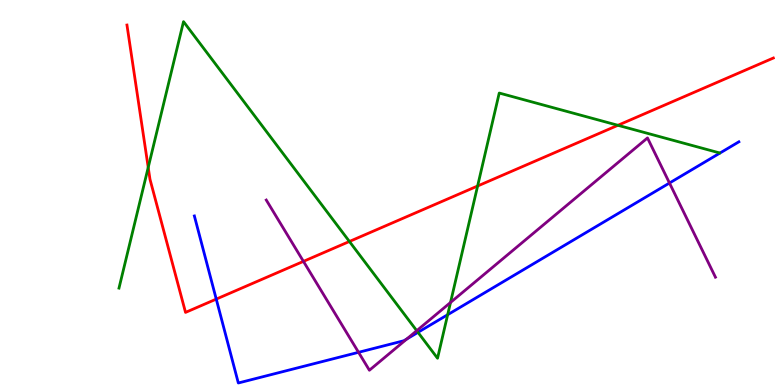[{'lines': ['blue', 'red'], 'intersections': [{'x': 2.79, 'y': 2.23}]}, {'lines': ['green', 'red'], 'intersections': [{'x': 1.91, 'y': 5.65}, {'x': 4.51, 'y': 3.73}, {'x': 6.16, 'y': 5.17}, {'x': 7.97, 'y': 6.75}]}, {'lines': ['purple', 'red'], 'intersections': [{'x': 3.92, 'y': 3.21}]}, {'lines': ['blue', 'green'], 'intersections': [{'x': 5.39, 'y': 1.37}, {'x': 5.78, 'y': 1.83}]}, {'lines': ['blue', 'purple'], 'intersections': [{'x': 4.63, 'y': 0.849}, {'x': 5.25, 'y': 1.2}, {'x': 8.64, 'y': 5.25}]}, {'lines': ['green', 'purple'], 'intersections': [{'x': 5.38, 'y': 1.41}, {'x': 5.81, 'y': 2.14}]}]